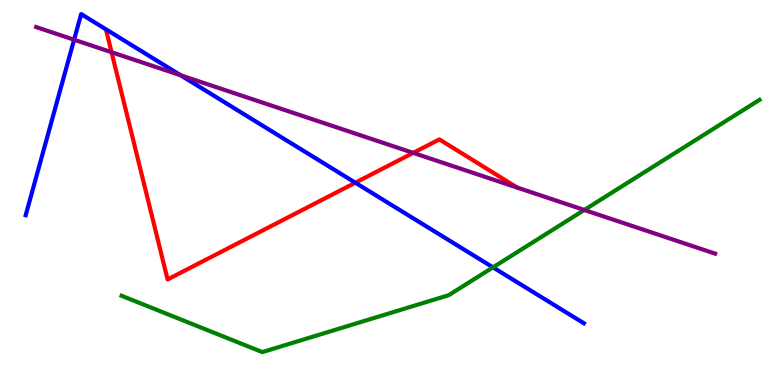[{'lines': ['blue', 'red'], 'intersections': [{'x': 4.58, 'y': 5.25}]}, {'lines': ['green', 'red'], 'intersections': []}, {'lines': ['purple', 'red'], 'intersections': [{'x': 1.44, 'y': 8.64}, {'x': 5.33, 'y': 6.03}]}, {'lines': ['blue', 'green'], 'intersections': [{'x': 6.36, 'y': 3.06}]}, {'lines': ['blue', 'purple'], 'intersections': [{'x': 0.956, 'y': 8.97}, {'x': 2.33, 'y': 8.04}]}, {'lines': ['green', 'purple'], 'intersections': [{'x': 7.54, 'y': 4.55}]}]